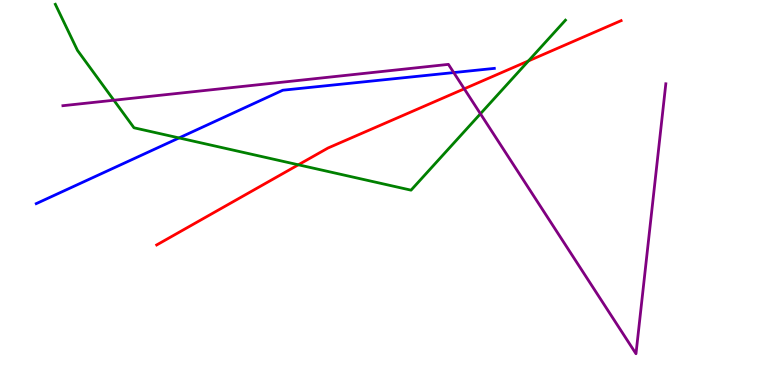[{'lines': ['blue', 'red'], 'intersections': []}, {'lines': ['green', 'red'], 'intersections': [{'x': 3.85, 'y': 5.72}, {'x': 6.82, 'y': 8.42}]}, {'lines': ['purple', 'red'], 'intersections': [{'x': 5.99, 'y': 7.69}]}, {'lines': ['blue', 'green'], 'intersections': [{'x': 2.31, 'y': 6.42}]}, {'lines': ['blue', 'purple'], 'intersections': [{'x': 5.85, 'y': 8.11}]}, {'lines': ['green', 'purple'], 'intersections': [{'x': 1.47, 'y': 7.4}, {'x': 6.2, 'y': 7.04}]}]